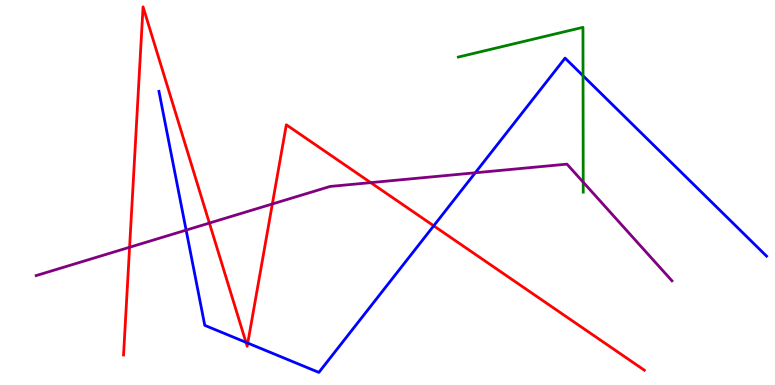[{'lines': ['blue', 'red'], 'intersections': [{'x': 3.17, 'y': 1.11}, {'x': 3.2, 'y': 1.09}, {'x': 5.6, 'y': 4.13}]}, {'lines': ['green', 'red'], 'intersections': []}, {'lines': ['purple', 'red'], 'intersections': [{'x': 1.67, 'y': 3.58}, {'x': 2.7, 'y': 4.21}, {'x': 3.51, 'y': 4.7}, {'x': 4.78, 'y': 5.26}]}, {'lines': ['blue', 'green'], 'intersections': [{'x': 7.52, 'y': 8.03}]}, {'lines': ['blue', 'purple'], 'intersections': [{'x': 2.4, 'y': 4.02}, {'x': 6.13, 'y': 5.51}]}, {'lines': ['green', 'purple'], 'intersections': [{'x': 7.53, 'y': 5.27}]}]